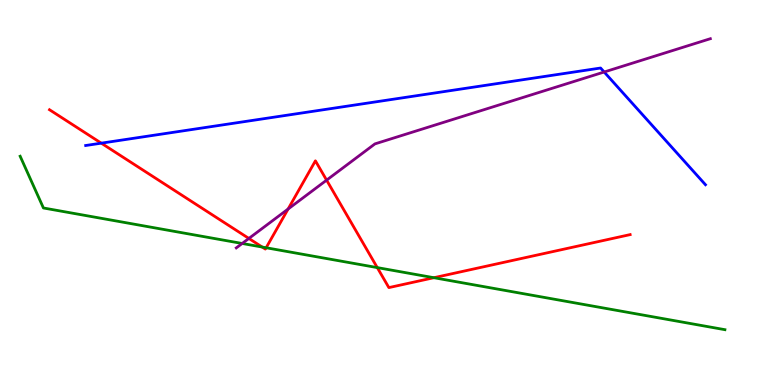[{'lines': ['blue', 'red'], 'intersections': [{'x': 1.31, 'y': 6.28}]}, {'lines': ['green', 'red'], 'intersections': [{'x': 3.38, 'y': 3.58}, {'x': 3.43, 'y': 3.56}, {'x': 4.87, 'y': 3.05}, {'x': 5.6, 'y': 2.79}]}, {'lines': ['purple', 'red'], 'intersections': [{'x': 3.21, 'y': 3.81}, {'x': 3.72, 'y': 4.57}, {'x': 4.21, 'y': 5.32}]}, {'lines': ['blue', 'green'], 'intersections': []}, {'lines': ['blue', 'purple'], 'intersections': [{'x': 7.8, 'y': 8.13}]}, {'lines': ['green', 'purple'], 'intersections': [{'x': 3.12, 'y': 3.68}]}]